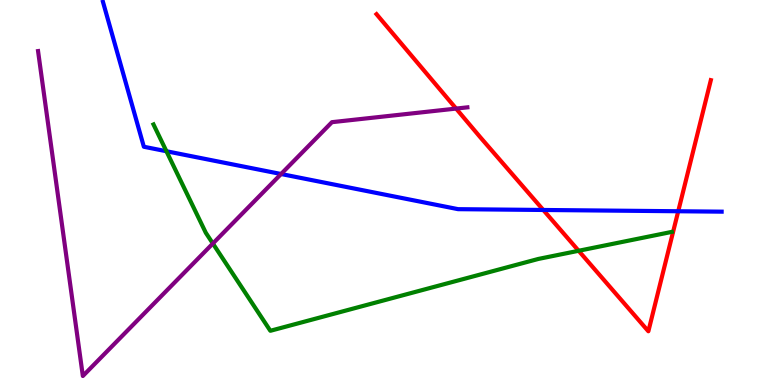[{'lines': ['blue', 'red'], 'intersections': [{'x': 7.01, 'y': 4.55}, {'x': 8.75, 'y': 4.51}]}, {'lines': ['green', 'red'], 'intersections': [{'x': 7.47, 'y': 3.49}]}, {'lines': ['purple', 'red'], 'intersections': [{'x': 5.89, 'y': 7.18}]}, {'lines': ['blue', 'green'], 'intersections': [{'x': 2.15, 'y': 6.07}]}, {'lines': ['blue', 'purple'], 'intersections': [{'x': 3.63, 'y': 5.48}]}, {'lines': ['green', 'purple'], 'intersections': [{'x': 2.75, 'y': 3.67}]}]